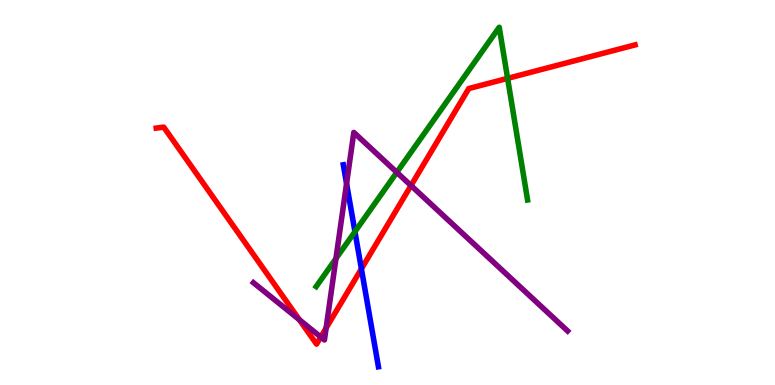[{'lines': ['blue', 'red'], 'intersections': [{'x': 4.66, 'y': 3.02}]}, {'lines': ['green', 'red'], 'intersections': [{'x': 6.55, 'y': 7.96}]}, {'lines': ['purple', 'red'], 'intersections': [{'x': 3.86, 'y': 1.69}, {'x': 4.14, 'y': 1.25}, {'x': 4.21, 'y': 1.48}, {'x': 5.3, 'y': 5.18}]}, {'lines': ['blue', 'green'], 'intersections': [{'x': 4.58, 'y': 3.98}]}, {'lines': ['blue', 'purple'], 'intersections': [{'x': 4.47, 'y': 5.23}]}, {'lines': ['green', 'purple'], 'intersections': [{'x': 4.33, 'y': 3.28}, {'x': 5.12, 'y': 5.52}]}]